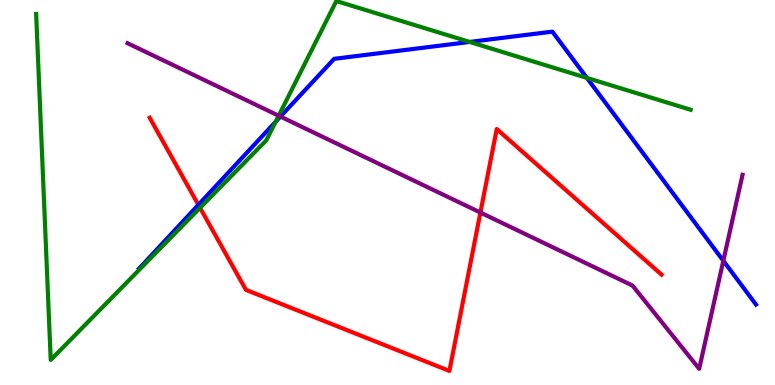[{'lines': ['blue', 'red'], 'intersections': [{'x': 2.56, 'y': 4.68}]}, {'lines': ['green', 'red'], 'intersections': [{'x': 2.58, 'y': 4.6}]}, {'lines': ['purple', 'red'], 'intersections': [{'x': 6.2, 'y': 4.48}]}, {'lines': ['blue', 'green'], 'intersections': [{'x': 3.56, 'y': 6.84}, {'x': 6.06, 'y': 8.91}, {'x': 7.57, 'y': 7.98}]}, {'lines': ['blue', 'purple'], 'intersections': [{'x': 3.62, 'y': 6.97}, {'x': 9.33, 'y': 3.23}]}, {'lines': ['green', 'purple'], 'intersections': [{'x': 3.6, 'y': 6.99}]}]